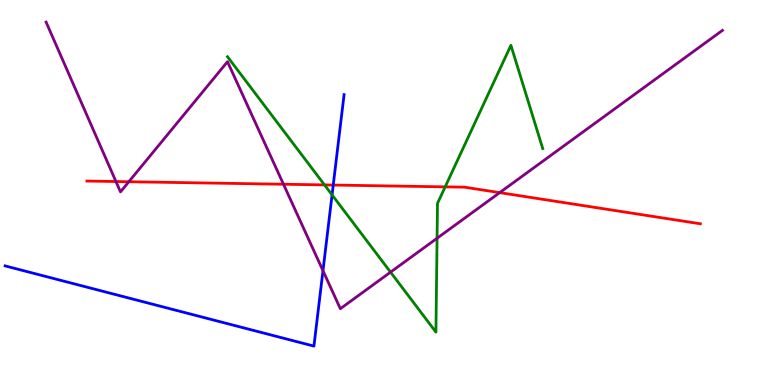[{'lines': ['blue', 'red'], 'intersections': [{'x': 4.3, 'y': 5.19}]}, {'lines': ['green', 'red'], 'intersections': [{'x': 4.19, 'y': 5.2}, {'x': 5.74, 'y': 5.15}]}, {'lines': ['purple', 'red'], 'intersections': [{'x': 1.5, 'y': 5.29}, {'x': 1.66, 'y': 5.28}, {'x': 3.66, 'y': 5.21}, {'x': 6.45, 'y': 5.0}]}, {'lines': ['blue', 'green'], 'intersections': [{'x': 4.28, 'y': 4.94}]}, {'lines': ['blue', 'purple'], 'intersections': [{'x': 4.17, 'y': 2.97}]}, {'lines': ['green', 'purple'], 'intersections': [{'x': 5.04, 'y': 2.93}, {'x': 5.64, 'y': 3.81}]}]